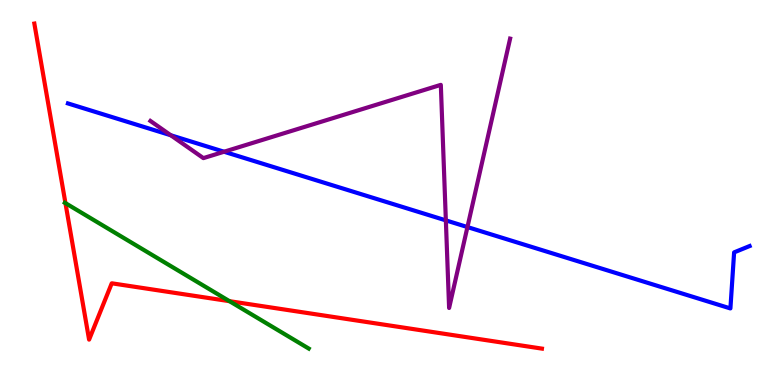[{'lines': ['blue', 'red'], 'intersections': []}, {'lines': ['green', 'red'], 'intersections': [{'x': 0.844, 'y': 4.72}, {'x': 2.96, 'y': 2.18}]}, {'lines': ['purple', 'red'], 'intersections': []}, {'lines': ['blue', 'green'], 'intersections': []}, {'lines': ['blue', 'purple'], 'intersections': [{'x': 2.2, 'y': 6.49}, {'x': 2.89, 'y': 6.06}, {'x': 5.75, 'y': 4.28}, {'x': 6.03, 'y': 4.1}]}, {'lines': ['green', 'purple'], 'intersections': []}]